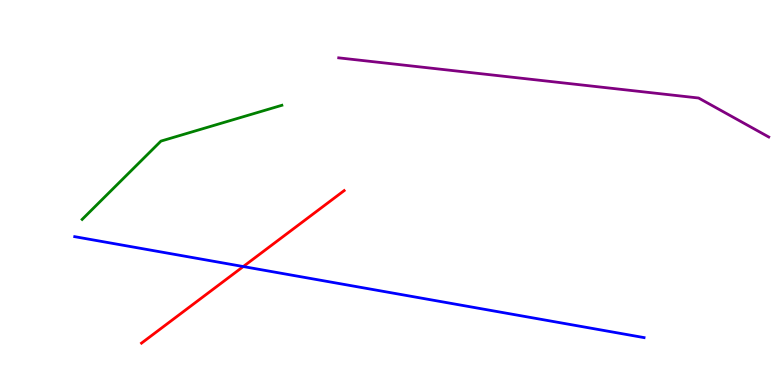[{'lines': ['blue', 'red'], 'intersections': [{'x': 3.14, 'y': 3.08}]}, {'lines': ['green', 'red'], 'intersections': []}, {'lines': ['purple', 'red'], 'intersections': []}, {'lines': ['blue', 'green'], 'intersections': []}, {'lines': ['blue', 'purple'], 'intersections': []}, {'lines': ['green', 'purple'], 'intersections': []}]